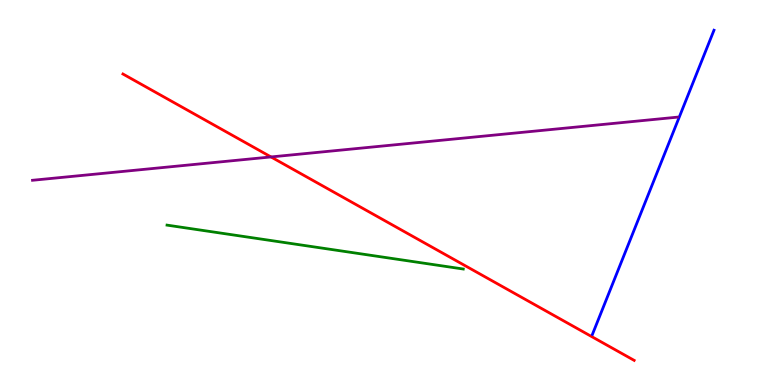[{'lines': ['blue', 'red'], 'intersections': []}, {'lines': ['green', 'red'], 'intersections': []}, {'lines': ['purple', 'red'], 'intersections': [{'x': 3.5, 'y': 5.92}]}, {'lines': ['blue', 'green'], 'intersections': []}, {'lines': ['blue', 'purple'], 'intersections': []}, {'lines': ['green', 'purple'], 'intersections': []}]